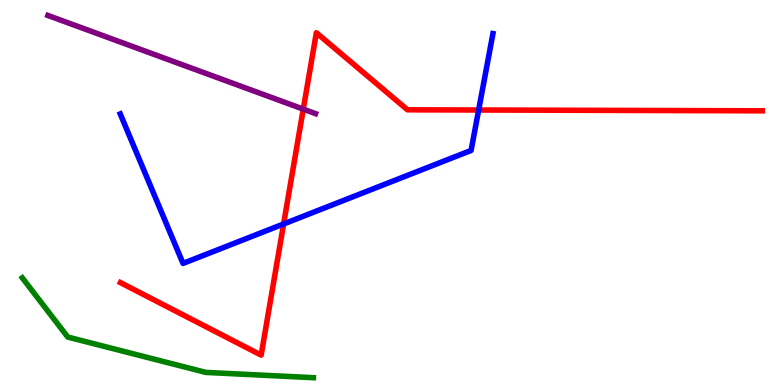[{'lines': ['blue', 'red'], 'intersections': [{'x': 3.66, 'y': 4.18}, {'x': 6.18, 'y': 7.14}]}, {'lines': ['green', 'red'], 'intersections': []}, {'lines': ['purple', 'red'], 'intersections': [{'x': 3.91, 'y': 7.17}]}, {'lines': ['blue', 'green'], 'intersections': []}, {'lines': ['blue', 'purple'], 'intersections': []}, {'lines': ['green', 'purple'], 'intersections': []}]